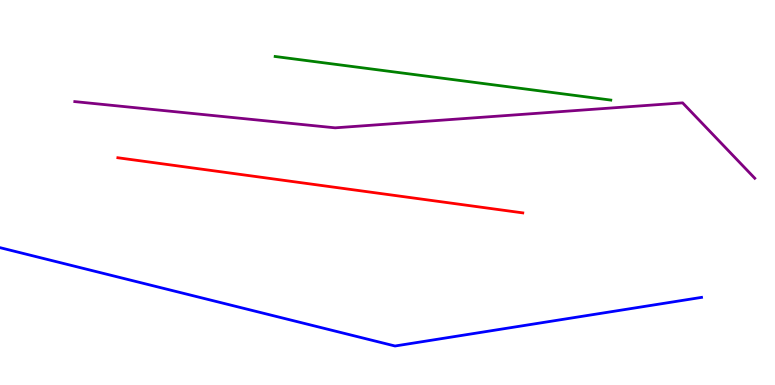[{'lines': ['blue', 'red'], 'intersections': []}, {'lines': ['green', 'red'], 'intersections': []}, {'lines': ['purple', 'red'], 'intersections': []}, {'lines': ['blue', 'green'], 'intersections': []}, {'lines': ['blue', 'purple'], 'intersections': []}, {'lines': ['green', 'purple'], 'intersections': []}]